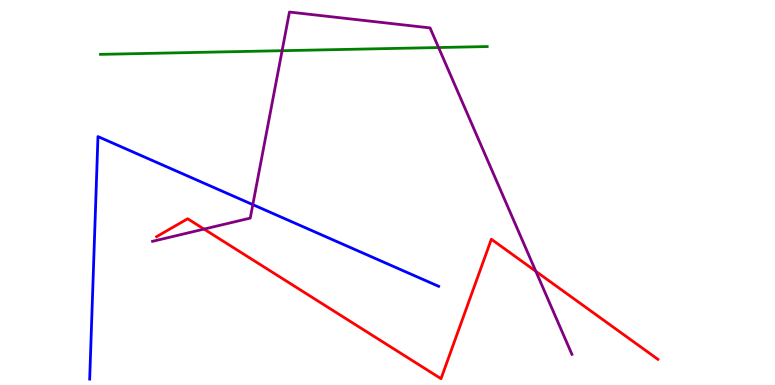[{'lines': ['blue', 'red'], 'intersections': []}, {'lines': ['green', 'red'], 'intersections': []}, {'lines': ['purple', 'red'], 'intersections': [{'x': 2.63, 'y': 4.05}, {'x': 6.91, 'y': 2.95}]}, {'lines': ['blue', 'green'], 'intersections': []}, {'lines': ['blue', 'purple'], 'intersections': [{'x': 3.26, 'y': 4.68}]}, {'lines': ['green', 'purple'], 'intersections': [{'x': 3.64, 'y': 8.68}, {'x': 5.66, 'y': 8.77}]}]